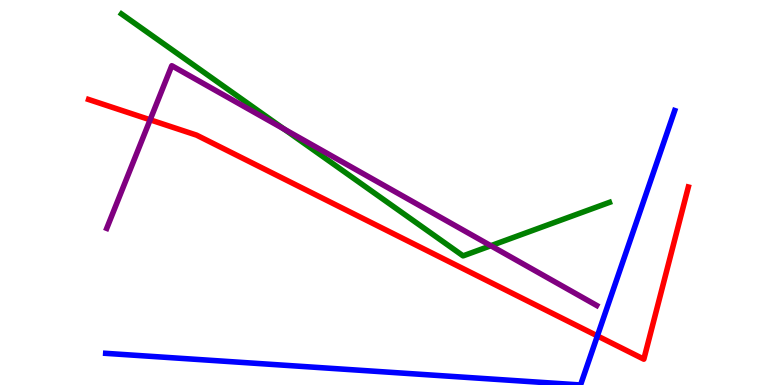[{'lines': ['blue', 'red'], 'intersections': [{'x': 7.71, 'y': 1.28}]}, {'lines': ['green', 'red'], 'intersections': []}, {'lines': ['purple', 'red'], 'intersections': [{'x': 1.94, 'y': 6.89}]}, {'lines': ['blue', 'green'], 'intersections': []}, {'lines': ['blue', 'purple'], 'intersections': []}, {'lines': ['green', 'purple'], 'intersections': [{'x': 3.66, 'y': 6.65}, {'x': 6.33, 'y': 3.62}]}]